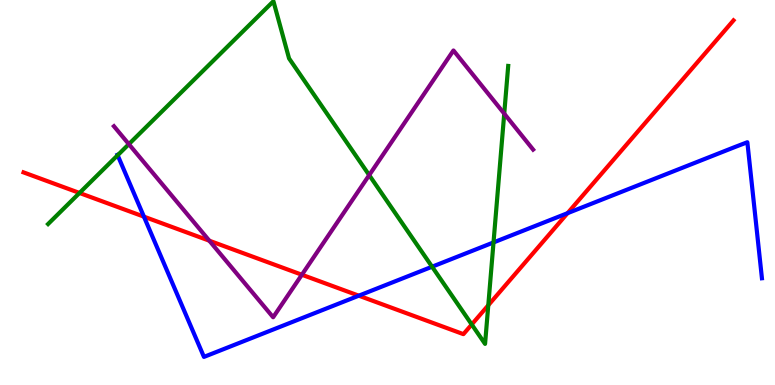[{'lines': ['blue', 'red'], 'intersections': [{'x': 1.86, 'y': 4.37}, {'x': 4.63, 'y': 2.32}, {'x': 7.32, 'y': 4.46}]}, {'lines': ['green', 'red'], 'intersections': [{'x': 1.03, 'y': 4.99}, {'x': 6.09, 'y': 1.57}, {'x': 6.3, 'y': 2.07}]}, {'lines': ['purple', 'red'], 'intersections': [{'x': 2.7, 'y': 3.75}, {'x': 3.9, 'y': 2.86}]}, {'lines': ['blue', 'green'], 'intersections': [{'x': 1.52, 'y': 5.97}, {'x': 5.58, 'y': 3.07}, {'x': 6.37, 'y': 3.7}]}, {'lines': ['blue', 'purple'], 'intersections': []}, {'lines': ['green', 'purple'], 'intersections': [{'x': 1.66, 'y': 6.26}, {'x': 4.76, 'y': 5.45}, {'x': 6.51, 'y': 7.05}]}]